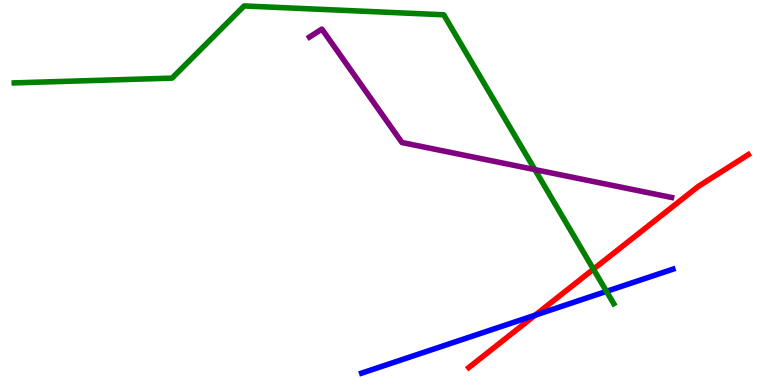[{'lines': ['blue', 'red'], 'intersections': [{'x': 6.9, 'y': 1.81}]}, {'lines': ['green', 'red'], 'intersections': [{'x': 7.66, 'y': 3.01}]}, {'lines': ['purple', 'red'], 'intersections': []}, {'lines': ['blue', 'green'], 'intersections': [{'x': 7.83, 'y': 2.43}]}, {'lines': ['blue', 'purple'], 'intersections': []}, {'lines': ['green', 'purple'], 'intersections': [{'x': 6.9, 'y': 5.59}]}]